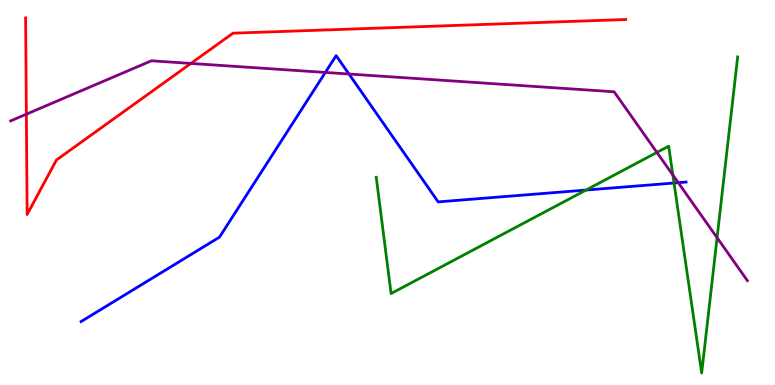[{'lines': ['blue', 'red'], 'intersections': []}, {'lines': ['green', 'red'], 'intersections': []}, {'lines': ['purple', 'red'], 'intersections': [{'x': 0.34, 'y': 7.03}, {'x': 2.46, 'y': 8.35}]}, {'lines': ['blue', 'green'], 'intersections': [{'x': 7.56, 'y': 5.06}, {'x': 8.7, 'y': 5.25}]}, {'lines': ['blue', 'purple'], 'intersections': [{'x': 4.2, 'y': 8.12}, {'x': 4.5, 'y': 8.08}, {'x': 8.75, 'y': 5.26}]}, {'lines': ['green', 'purple'], 'intersections': [{'x': 8.48, 'y': 6.04}, {'x': 8.68, 'y': 5.45}, {'x': 9.25, 'y': 3.83}]}]